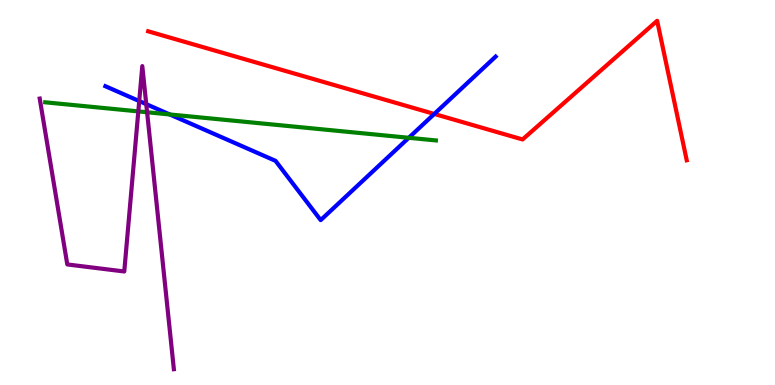[{'lines': ['blue', 'red'], 'intersections': [{'x': 5.6, 'y': 7.04}]}, {'lines': ['green', 'red'], 'intersections': []}, {'lines': ['purple', 'red'], 'intersections': []}, {'lines': ['blue', 'green'], 'intersections': [{'x': 2.19, 'y': 7.03}, {'x': 5.27, 'y': 6.42}]}, {'lines': ['blue', 'purple'], 'intersections': [{'x': 1.8, 'y': 7.37}, {'x': 1.89, 'y': 7.29}]}, {'lines': ['green', 'purple'], 'intersections': [{'x': 1.78, 'y': 7.11}, {'x': 1.9, 'y': 7.08}]}]